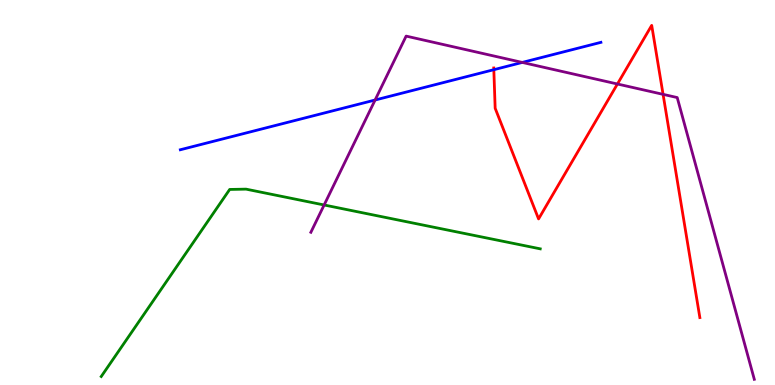[{'lines': ['blue', 'red'], 'intersections': [{'x': 6.37, 'y': 8.19}]}, {'lines': ['green', 'red'], 'intersections': []}, {'lines': ['purple', 'red'], 'intersections': [{'x': 7.97, 'y': 7.82}, {'x': 8.56, 'y': 7.55}]}, {'lines': ['blue', 'green'], 'intersections': []}, {'lines': ['blue', 'purple'], 'intersections': [{'x': 4.84, 'y': 7.4}, {'x': 6.74, 'y': 8.38}]}, {'lines': ['green', 'purple'], 'intersections': [{'x': 4.18, 'y': 4.68}]}]